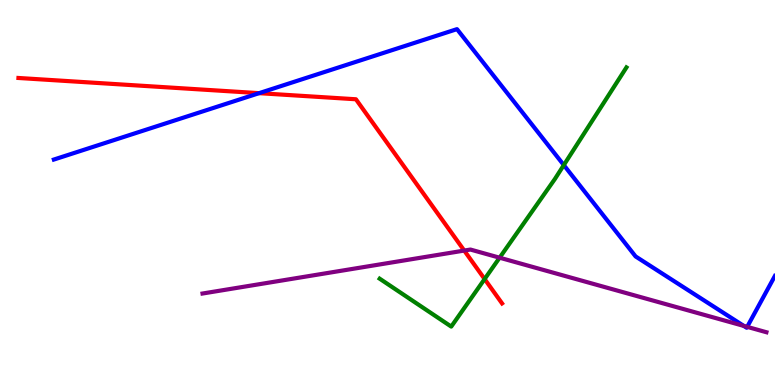[{'lines': ['blue', 'red'], 'intersections': [{'x': 3.34, 'y': 7.58}]}, {'lines': ['green', 'red'], 'intersections': [{'x': 6.25, 'y': 2.75}]}, {'lines': ['purple', 'red'], 'intersections': [{'x': 5.99, 'y': 3.49}]}, {'lines': ['blue', 'green'], 'intersections': [{'x': 7.27, 'y': 5.71}]}, {'lines': ['blue', 'purple'], 'intersections': [{'x': 9.6, 'y': 1.53}, {'x': 9.64, 'y': 1.51}]}, {'lines': ['green', 'purple'], 'intersections': [{'x': 6.45, 'y': 3.31}]}]